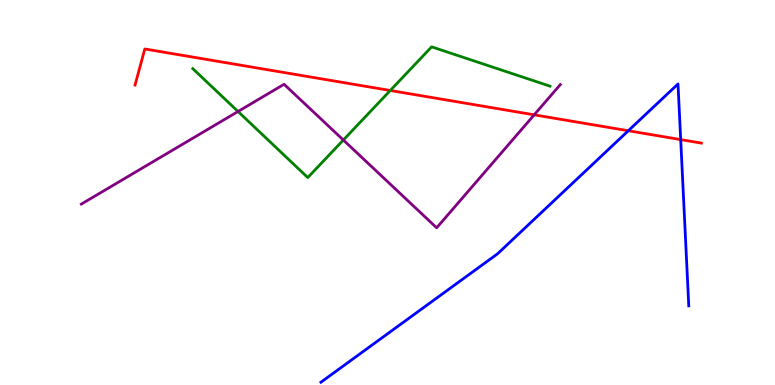[{'lines': ['blue', 'red'], 'intersections': [{'x': 8.11, 'y': 6.6}, {'x': 8.78, 'y': 6.37}]}, {'lines': ['green', 'red'], 'intersections': [{'x': 5.04, 'y': 7.65}]}, {'lines': ['purple', 'red'], 'intersections': [{'x': 6.89, 'y': 7.02}]}, {'lines': ['blue', 'green'], 'intersections': []}, {'lines': ['blue', 'purple'], 'intersections': []}, {'lines': ['green', 'purple'], 'intersections': [{'x': 3.07, 'y': 7.1}, {'x': 4.43, 'y': 6.36}]}]